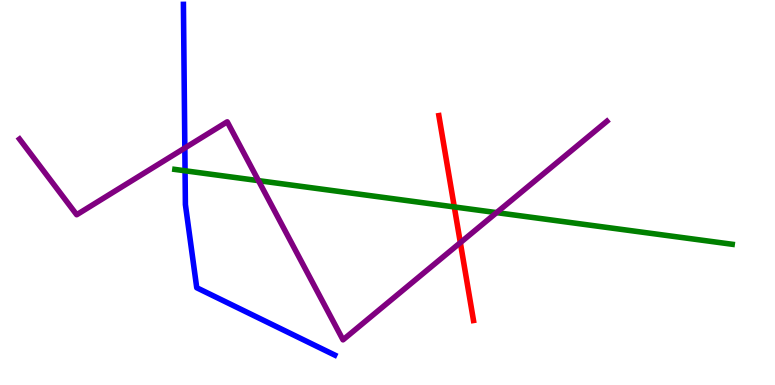[{'lines': ['blue', 'red'], 'intersections': []}, {'lines': ['green', 'red'], 'intersections': [{'x': 5.86, 'y': 4.62}]}, {'lines': ['purple', 'red'], 'intersections': [{'x': 5.94, 'y': 3.7}]}, {'lines': ['blue', 'green'], 'intersections': [{'x': 2.39, 'y': 5.56}]}, {'lines': ['blue', 'purple'], 'intersections': [{'x': 2.38, 'y': 6.16}]}, {'lines': ['green', 'purple'], 'intersections': [{'x': 3.34, 'y': 5.31}, {'x': 6.41, 'y': 4.48}]}]